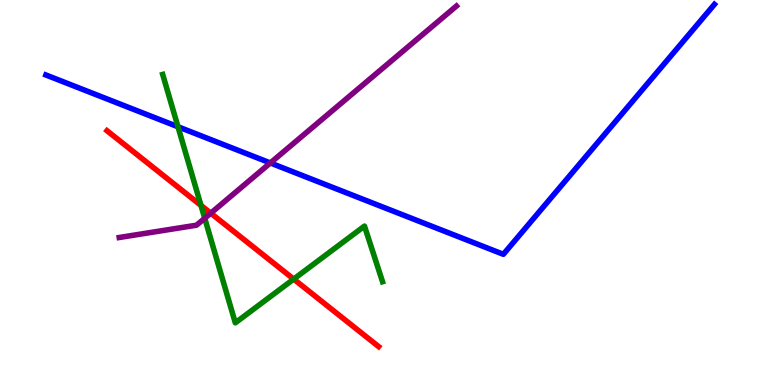[{'lines': ['blue', 'red'], 'intersections': []}, {'lines': ['green', 'red'], 'intersections': [{'x': 2.59, 'y': 4.66}, {'x': 3.79, 'y': 2.75}]}, {'lines': ['purple', 'red'], 'intersections': [{'x': 2.72, 'y': 4.46}]}, {'lines': ['blue', 'green'], 'intersections': [{'x': 2.3, 'y': 6.71}]}, {'lines': ['blue', 'purple'], 'intersections': [{'x': 3.49, 'y': 5.77}]}, {'lines': ['green', 'purple'], 'intersections': [{'x': 2.64, 'y': 4.33}]}]